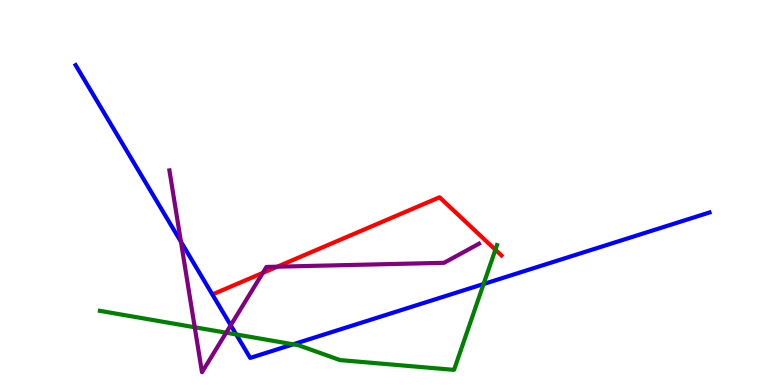[{'lines': ['blue', 'red'], 'intersections': []}, {'lines': ['green', 'red'], 'intersections': [{'x': 6.39, 'y': 3.51}]}, {'lines': ['purple', 'red'], 'intersections': [{'x': 3.39, 'y': 2.91}, {'x': 3.58, 'y': 3.07}]}, {'lines': ['blue', 'green'], 'intersections': [{'x': 3.05, 'y': 1.31}, {'x': 3.78, 'y': 1.06}, {'x': 6.24, 'y': 2.62}]}, {'lines': ['blue', 'purple'], 'intersections': [{'x': 2.33, 'y': 3.72}, {'x': 2.98, 'y': 1.55}]}, {'lines': ['green', 'purple'], 'intersections': [{'x': 2.51, 'y': 1.5}, {'x': 2.92, 'y': 1.36}]}]